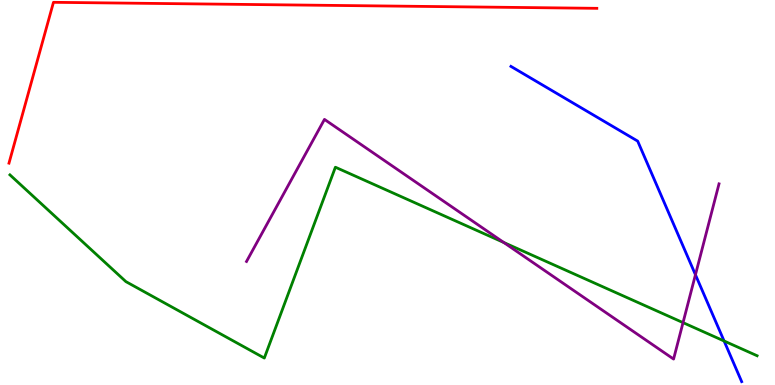[{'lines': ['blue', 'red'], 'intersections': []}, {'lines': ['green', 'red'], 'intersections': []}, {'lines': ['purple', 'red'], 'intersections': []}, {'lines': ['blue', 'green'], 'intersections': [{'x': 9.34, 'y': 1.14}]}, {'lines': ['blue', 'purple'], 'intersections': [{'x': 8.97, 'y': 2.86}]}, {'lines': ['green', 'purple'], 'intersections': [{'x': 6.5, 'y': 3.7}, {'x': 8.81, 'y': 1.62}]}]